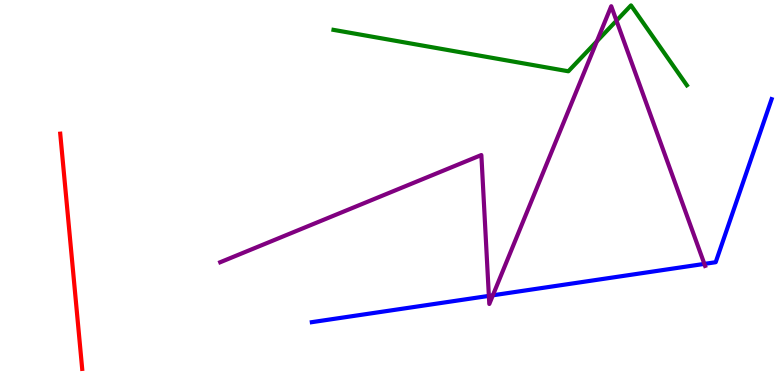[{'lines': ['blue', 'red'], 'intersections': []}, {'lines': ['green', 'red'], 'intersections': []}, {'lines': ['purple', 'red'], 'intersections': []}, {'lines': ['blue', 'green'], 'intersections': []}, {'lines': ['blue', 'purple'], 'intersections': [{'x': 6.31, 'y': 2.31}, {'x': 6.36, 'y': 2.33}, {'x': 9.09, 'y': 3.15}]}, {'lines': ['green', 'purple'], 'intersections': [{'x': 7.7, 'y': 8.93}, {'x': 7.95, 'y': 9.46}]}]